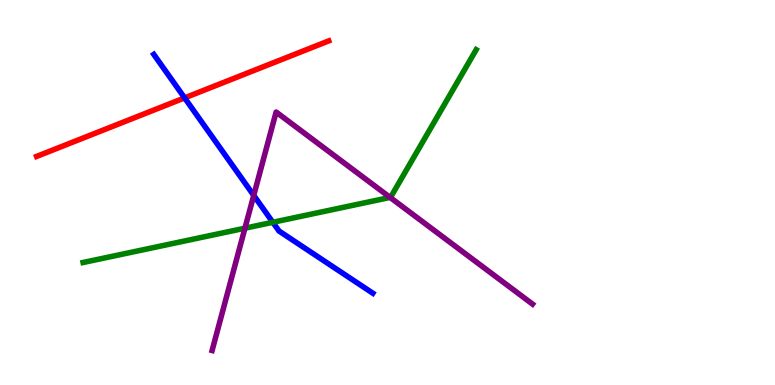[{'lines': ['blue', 'red'], 'intersections': [{'x': 2.38, 'y': 7.46}]}, {'lines': ['green', 'red'], 'intersections': []}, {'lines': ['purple', 'red'], 'intersections': []}, {'lines': ['blue', 'green'], 'intersections': [{'x': 3.52, 'y': 4.23}]}, {'lines': ['blue', 'purple'], 'intersections': [{'x': 3.27, 'y': 4.92}]}, {'lines': ['green', 'purple'], 'intersections': [{'x': 3.16, 'y': 4.07}, {'x': 5.03, 'y': 4.87}]}]